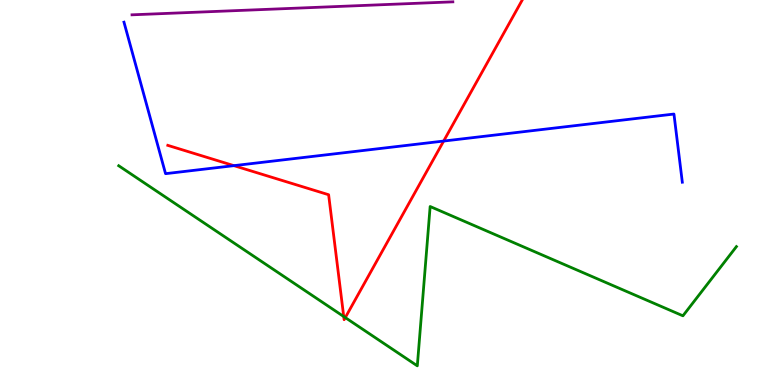[{'lines': ['blue', 'red'], 'intersections': [{'x': 3.02, 'y': 5.7}, {'x': 5.72, 'y': 6.34}]}, {'lines': ['green', 'red'], 'intersections': [{'x': 4.44, 'y': 1.78}, {'x': 4.46, 'y': 1.75}]}, {'lines': ['purple', 'red'], 'intersections': []}, {'lines': ['blue', 'green'], 'intersections': []}, {'lines': ['blue', 'purple'], 'intersections': []}, {'lines': ['green', 'purple'], 'intersections': []}]